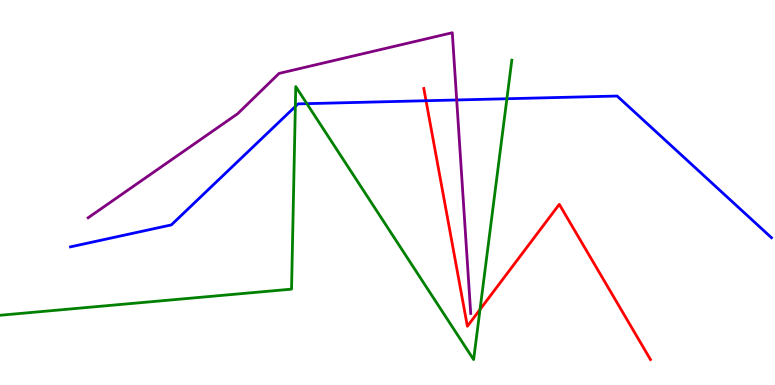[{'lines': ['blue', 'red'], 'intersections': [{'x': 5.5, 'y': 7.38}]}, {'lines': ['green', 'red'], 'intersections': [{'x': 6.19, 'y': 1.96}]}, {'lines': ['purple', 'red'], 'intersections': []}, {'lines': ['blue', 'green'], 'intersections': [{'x': 3.81, 'y': 7.23}, {'x': 3.96, 'y': 7.31}, {'x': 6.54, 'y': 7.44}]}, {'lines': ['blue', 'purple'], 'intersections': [{'x': 5.89, 'y': 7.4}]}, {'lines': ['green', 'purple'], 'intersections': []}]